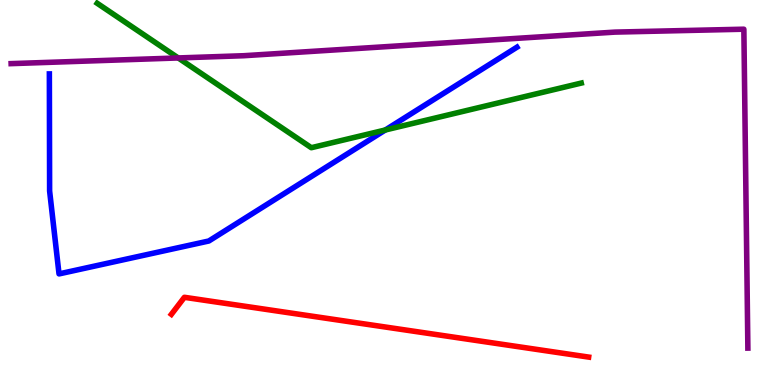[{'lines': ['blue', 'red'], 'intersections': []}, {'lines': ['green', 'red'], 'intersections': []}, {'lines': ['purple', 'red'], 'intersections': []}, {'lines': ['blue', 'green'], 'intersections': [{'x': 4.97, 'y': 6.62}]}, {'lines': ['blue', 'purple'], 'intersections': []}, {'lines': ['green', 'purple'], 'intersections': [{'x': 2.3, 'y': 8.49}]}]